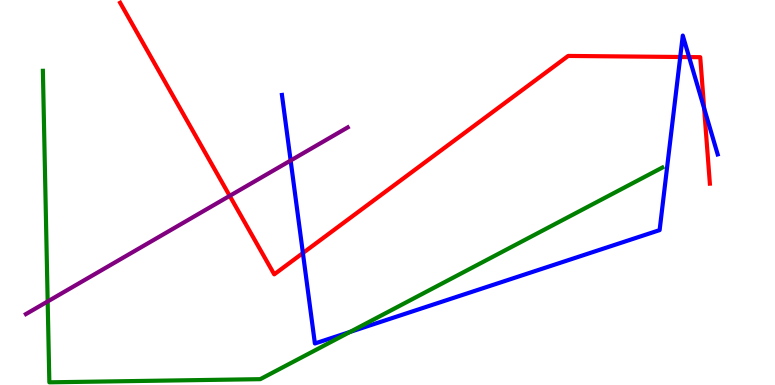[{'lines': ['blue', 'red'], 'intersections': [{'x': 3.91, 'y': 3.43}, {'x': 8.78, 'y': 8.52}, {'x': 8.89, 'y': 8.52}, {'x': 9.09, 'y': 7.19}]}, {'lines': ['green', 'red'], 'intersections': []}, {'lines': ['purple', 'red'], 'intersections': [{'x': 2.96, 'y': 4.91}]}, {'lines': ['blue', 'green'], 'intersections': [{'x': 4.52, 'y': 1.38}]}, {'lines': ['blue', 'purple'], 'intersections': [{'x': 3.75, 'y': 5.83}]}, {'lines': ['green', 'purple'], 'intersections': [{'x': 0.615, 'y': 2.17}]}]